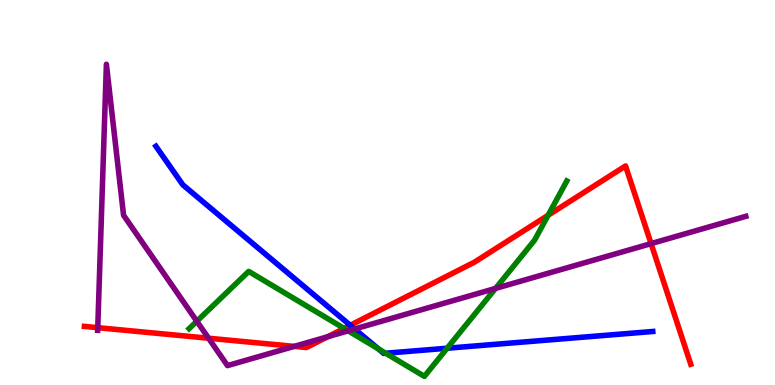[{'lines': ['blue', 'red'], 'intersections': [{'x': 4.52, 'y': 1.55}]}, {'lines': ['green', 'red'], 'intersections': [{'x': 4.44, 'y': 1.47}, {'x': 7.07, 'y': 4.41}]}, {'lines': ['purple', 'red'], 'intersections': [{'x': 1.26, 'y': 1.49}, {'x': 2.69, 'y': 1.21}, {'x': 3.8, 'y': 1.0}, {'x': 4.23, 'y': 1.25}, {'x': 8.4, 'y': 3.67}]}, {'lines': ['blue', 'green'], 'intersections': [{'x': 4.88, 'y': 0.938}, {'x': 4.98, 'y': 0.825}, {'x': 5.77, 'y': 0.955}]}, {'lines': ['blue', 'purple'], 'intersections': [{'x': 4.58, 'y': 1.46}]}, {'lines': ['green', 'purple'], 'intersections': [{'x': 2.54, 'y': 1.66}, {'x': 4.49, 'y': 1.41}, {'x': 6.39, 'y': 2.51}]}]